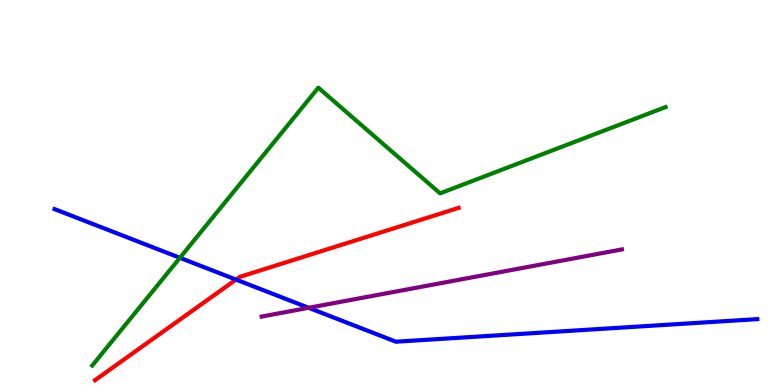[{'lines': ['blue', 'red'], 'intersections': [{'x': 3.05, 'y': 2.74}]}, {'lines': ['green', 'red'], 'intersections': []}, {'lines': ['purple', 'red'], 'intersections': []}, {'lines': ['blue', 'green'], 'intersections': [{'x': 2.32, 'y': 3.3}]}, {'lines': ['blue', 'purple'], 'intersections': [{'x': 3.98, 'y': 2.01}]}, {'lines': ['green', 'purple'], 'intersections': []}]